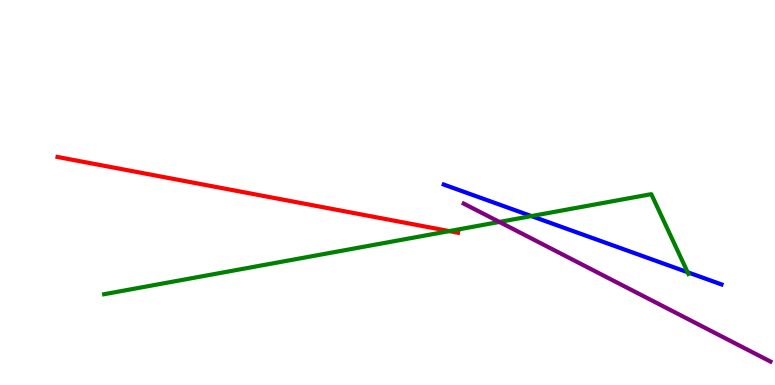[{'lines': ['blue', 'red'], 'intersections': []}, {'lines': ['green', 'red'], 'intersections': [{'x': 5.8, 'y': 4.0}]}, {'lines': ['purple', 'red'], 'intersections': []}, {'lines': ['blue', 'green'], 'intersections': [{'x': 6.86, 'y': 4.39}, {'x': 8.87, 'y': 2.93}]}, {'lines': ['blue', 'purple'], 'intersections': []}, {'lines': ['green', 'purple'], 'intersections': [{'x': 6.44, 'y': 4.24}]}]